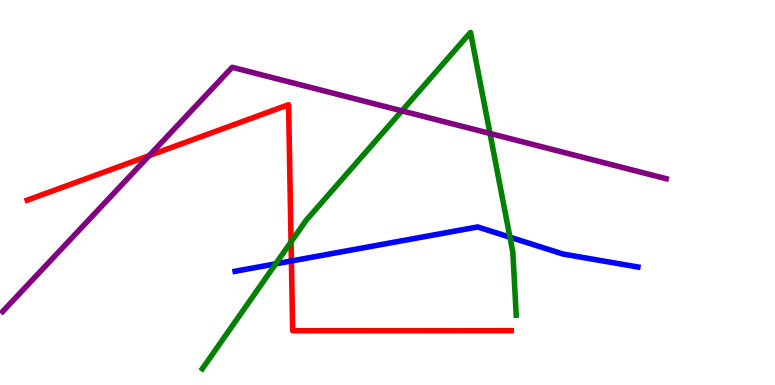[{'lines': ['blue', 'red'], 'intersections': [{'x': 3.76, 'y': 3.22}]}, {'lines': ['green', 'red'], 'intersections': [{'x': 3.76, 'y': 3.72}]}, {'lines': ['purple', 'red'], 'intersections': [{'x': 1.92, 'y': 5.96}]}, {'lines': ['blue', 'green'], 'intersections': [{'x': 3.56, 'y': 3.15}, {'x': 6.58, 'y': 3.84}]}, {'lines': ['blue', 'purple'], 'intersections': []}, {'lines': ['green', 'purple'], 'intersections': [{'x': 5.19, 'y': 7.12}, {'x': 6.32, 'y': 6.53}]}]